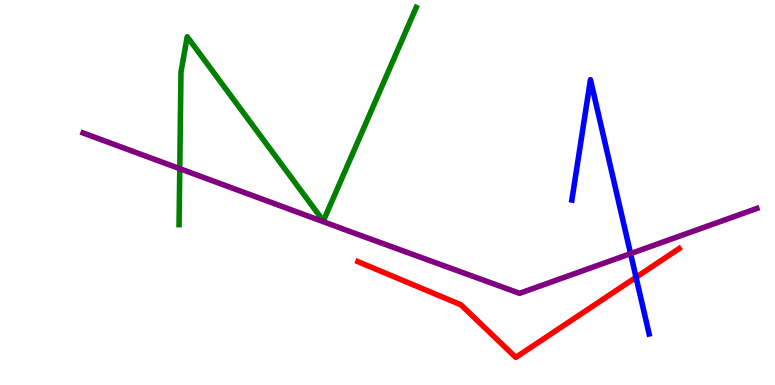[{'lines': ['blue', 'red'], 'intersections': [{'x': 8.21, 'y': 2.8}]}, {'lines': ['green', 'red'], 'intersections': []}, {'lines': ['purple', 'red'], 'intersections': []}, {'lines': ['blue', 'green'], 'intersections': []}, {'lines': ['blue', 'purple'], 'intersections': [{'x': 8.14, 'y': 3.41}]}, {'lines': ['green', 'purple'], 'intersections': [{'x': 2.32, 'y': 5.62}]}]